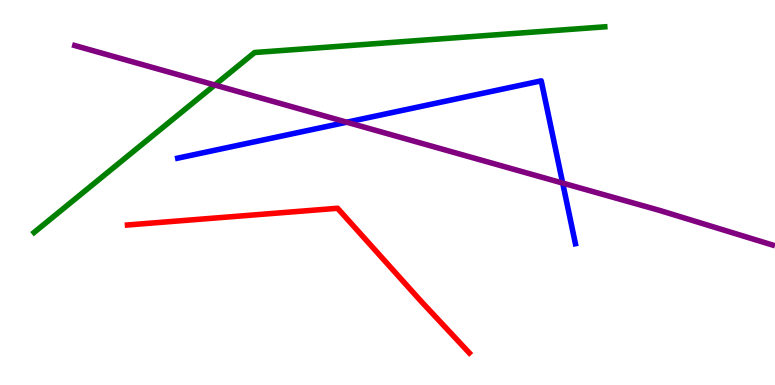[{'lines': ['blue', 'red'], 'intersections': []}, {'lines': ['green', 'red'], 'intersections': []}, {'lines': ['purple', 'red'], 'intersections': []}, {'lines': ['blue', 'green'], 'intersections': []}, {'lines': ['blue', 'purple'], 'intersections': [{'x': 4.47, 'y': 6.83}, {'x': 7.26, 'y': 5.24}]}, {'lines': ['green', 'purple'], 'intersections': [{'x': 2.77, 'y': 7.79}]}]